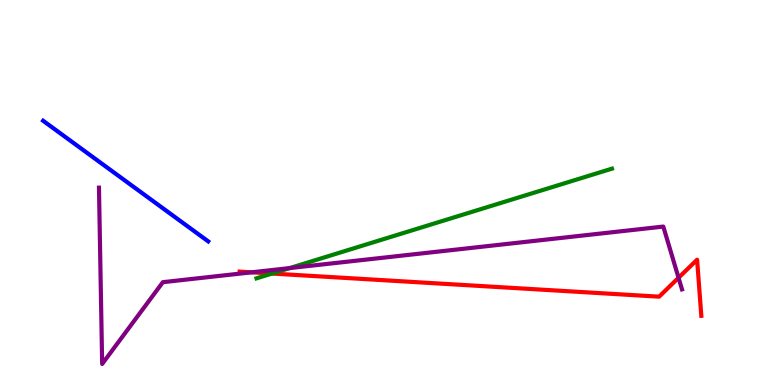[{'lines': ['blue', 'red'], 'intersections': []}, {'lines': ['green', 'red'], 'intersections': [{'x': 3.51, 'y': 2.89}]}, {'lines': ['purple', 'red'], 'intersections': [{'x': 3.25, 'y': 2.93}, {'x': 8.76, 'y': 2.79}]}, {'lines': ['blue', 'green'], 'intersections': []}, {'lines': ['blue', 'purple'], 'intersections': []}, {'lines': ['green', 'purple'], 'intersections': [{'x': 3.74, 'y': 3.04}]}]